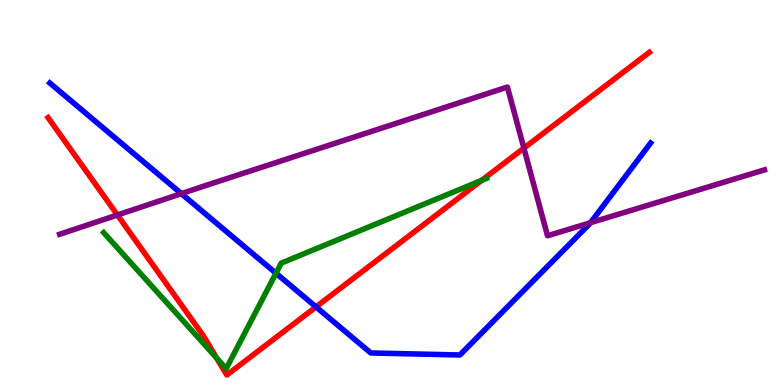[{'lines': ['blue', 'red'], 'intersections': [{'x': 4.08, 'y': 2.03}]}, {'lines': ['green', 'red'], 'intersections': [{'x': 2.8, 'y': 0.698}, {'x': 6.22, 'y': 5.32}]}, {'lines': ['purple', 'red'], 'intersections': [{'x': 1.51, 'y': 4.42}, {'x': 6.76, 'y': 6.15}]}, {'lines': ['blue', 'green'], 'intersections': [{'x': 3.56, 'y': 2.9}]}, {'lines': ['blue', 'purple'], 'intersections': [{'x': 2.34, 'y': 4.97}, {'x': 7.62, 'y': 4.22}]}, {'lines': ['green', 'purple'], 'intersections': []}]